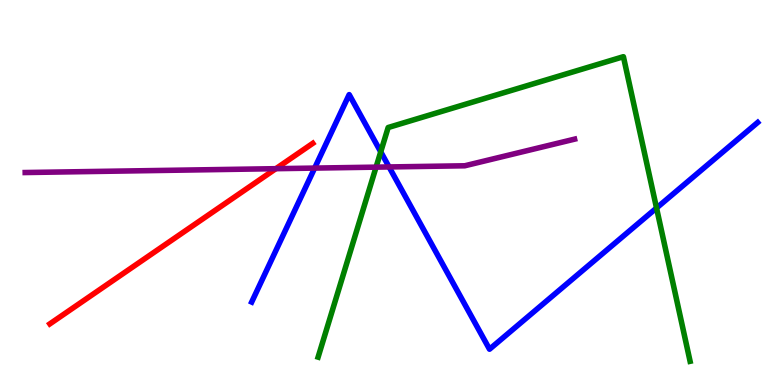[{'lines': ['blue', 'red'], 'intersections': []}, {'lines': ['green', 'red'], 'intersections': []}, {'lines': ['purple', 'red'], 'intersections': [{'x': 3.56, 'y': 5.62}]}, {'lines': ['blue', 'green'], 'intersections': [{'x': 4.91, 'y': 6.06}, {'x': 8.47, 'y': 4.6}]}, {'lines': ['blue', 'purple'], 'intersections': [{'x': 4.06, 'y': 5.63}, {'x': 5.02, 'y': 5.66}]}, {'lines': ['green', 'purple'], 'intersections': [{'x': 4.85, 'y': 5.66}]}]